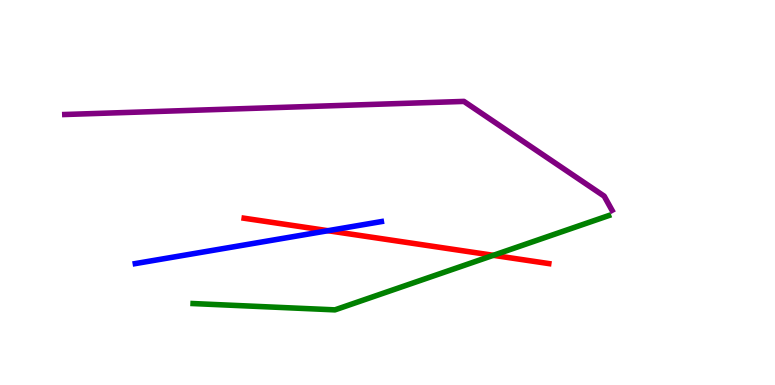[{'lines': ['blue', 'red'], 'intersections': [{'x': 4.23, 'y': 4.01}]}, {'lines': ['green', 'red'], 'intersections': [{'x': 6.37, 'y': 3.37}]}, {'lines': ['purple', 'red'], 'intersections': []}, {'lines': ['blue', 'green'], 'intersections': []}, {'lines': ['blue', 'purple'], 'intersections': []}, {'lines': ['green', 'purple'], 'intersections': []}]